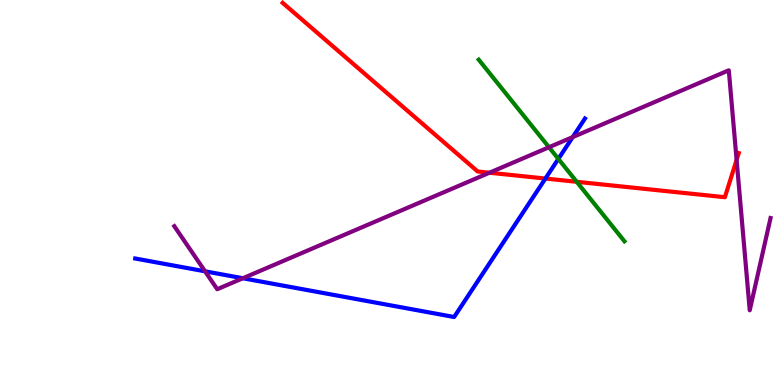[{'lines': ['blue', 'red'], 'intersections': [{'x': 7.04, 'y': 5.36}]}, {'lines': ['green', 'red'], 'intersections': [{'x': 7.44, 'y': 5.28}]}, {'lines': ['purple', 'red'], 'intersections': [{'x': 6.32, 'y': 5.51}, {'x': 9.5, 'y': 5.85}]}, {'lines': ['blue', 'green'], 'intersections': [{'x': 7.2, 'y': 5.87}]}, {'lines': ['blue', 'purple'], 'intersections': [{'x': 2.65, 'y': 2.95}, {'x': 3.13, 'y': 2.77}, {'x': 7.39, 'y': 6.44}]}, {'lines': ['green', 'purple'], 'intersections': [{'x': 7.08, 'y': 6.18}]}]